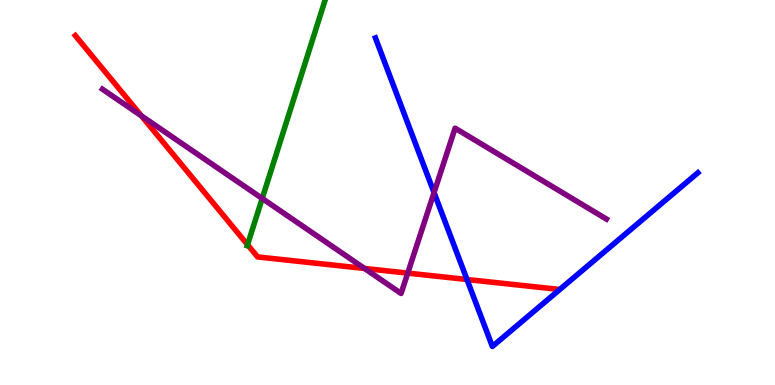[{'lines': ['blue', 'red'], 'intersections': [{'x': 6.03, 'y': 2.74}]}, {'lines': ['green', 'red'], 'intersections': [{'x': 3.19, 'y': 3.64}]}, {'lines': ['purple', 'red'], 'intersections': [{'x': 1.82, 'y': 6.99}, {'x': 4.7, 'y': 3.03}, {'x': 5.26, 'y': 2.91}]}, {'lines': ['blue', 'green'], 'intersections': []}, {'lines': ['blue', 'purple'], 'intersections': [{'x': 5.6, 'y': 5.0}]}, {'lines': ['green', 'purple'], 'intersections': [{'x': 3.38, 'y': 4.84}]}]